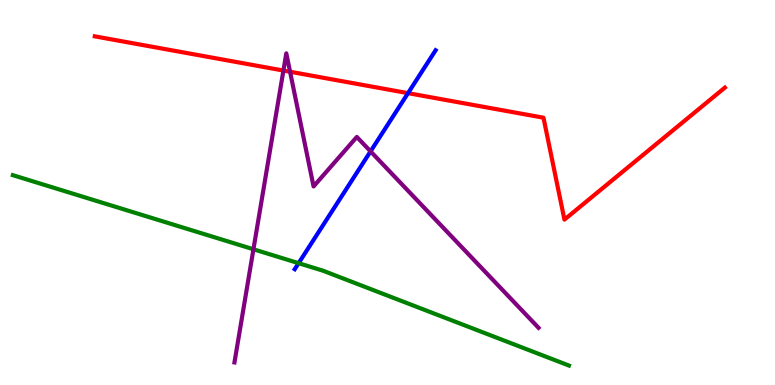[{'lines': ['blue', 'red'], 'intersections': [{'x': 5.26, 'y': 7.58}]}, {'lines': ['green', 'red'], 'intersections': []}, {'lines': ['purple', 'red'], 'intersections': [{'x': 3.66, 'y': 8.17}, {'x': 3.74, 'y': 8.14}]}, {'lines': ['blue', 'green'], 'intersections': [{'x': 3.85, 'y': 3.16}]}, {'lines': ['blue', 'purple'], 'intersections': [{'x': 4.78, 'y': 6.07}]}, {'lines': ['green', 'purple'], 'intersections': [{'x': 3.27, 'y': 3.53}]}]